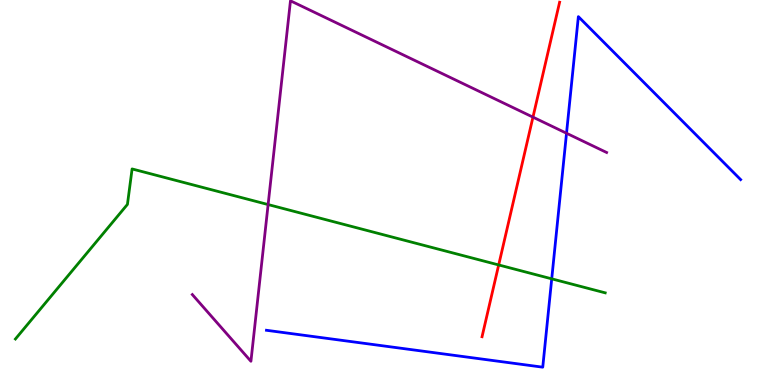[{'lines': ['blue', 'red'], 'intersections': []}, {'lines': ['green', 'red'], 'intersections': [{'x': 6.43, 'y': 3.12}]}, {'lines': ['purple', 'red'], 'intersections': [{'x': 6.88, 'y': 6.96}]}, {'lines': ['blue', 'green'], 'intersections': [{'x': 7.12, 'y': 2.76}]}, {'lines': ['blue', 'purple'], 'intersections': [{'x': 7.31, 'y': 6.54}]}, {'lines': ['green', 'purple'], 'intersections': [{'x': 3.46, 'y': 4.69}]}]